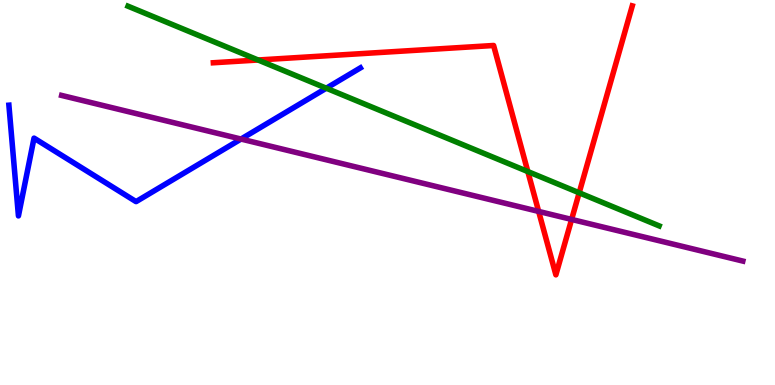[{'lines': ['blue', 'red'], 'intersections': []}, {'lines': ['green', 'red'], 'intersections': [{'x': 3.33, 'y': 8.44}, {'x': 6.81, 'y': 5.54}, {'x': 7.47, 'y': 4.99}]}, {'lines': ['purple', 'red'], 'intersections': [{'x': 6.95, 'y': 4.51}, {'x': 7.38, 'y': 4.3}]}, {'lines': ['blue', 'green'], 'intersections': [{'x': 4.21, 'y': 7.71}]}, {'lines': ['blue', 'purple'], 'intersections': [{'x': 3.11, 'y': 6.39}]}, {'lines': ['green', 'purple'], 'intersections': []}]